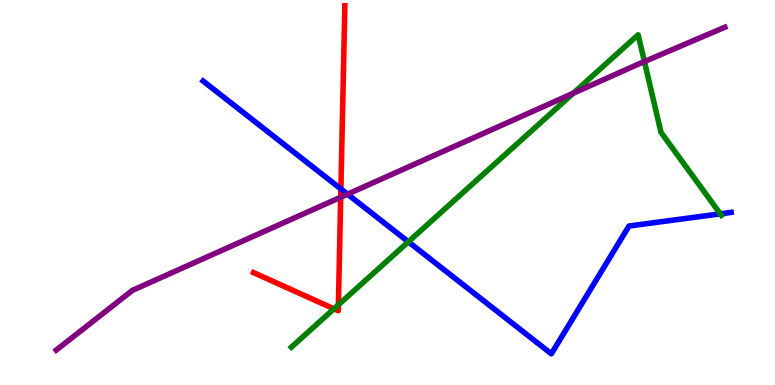[{'lines': ['blue', 'red'], 'intersections': [{'x': 4.4, 'y': 5.09}]}, {'lines': ['green', 'red'], 'intersections': [{'x': 4.31, 'y': 1.98}, {'x': 4.37, 'y': 2.08}]}, {'lines': ['purple', 'red'], 'intersections': [{'x': 4.4, 'y': 4.88}]}, {'lines': ['blue', 'green'], 'intersections': [{'x': 5.27, 'y': 3.72}, {'x': 9.29, 'y': 4.45}]}, {'lines': ['blue', 'purple'], 'intersections': [{'x': 4.48, 'y': 4.96}]}, {'lines': ['green', 'purple'], 'intersections': [{'x': 7.4, 'y': 7.58}, {'x': 8.31, 'y': 8.4}]}]